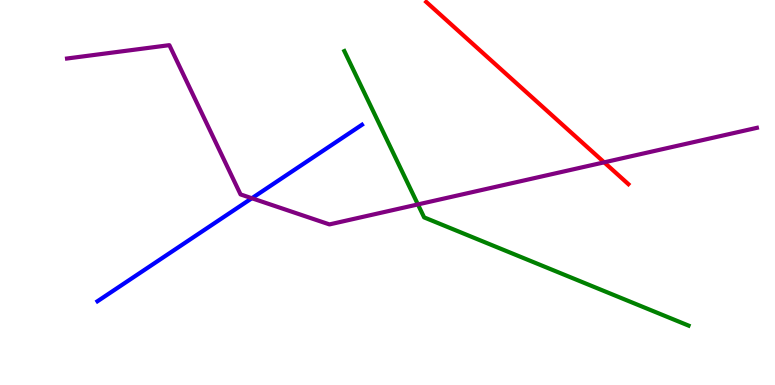[{'lines': ['blue', 'red'], 'intersections': []}, {'lines': ['green', 'red'], 'intersections': []}, {'lines': ['purple', 'red'], 'intersections': [{'x': 7.8, 'y': 5.78}]}, {'lines': ['blue', 'green'], 'intersections': []}, {'lines': ['blue', 'purple'], 'intersections': [{'x': 3.25, 'y': 4.85}]}, {'lines': ['green', 'purple'], 'intersections': [{'x': 5.39, 'y': 4.69}]}]